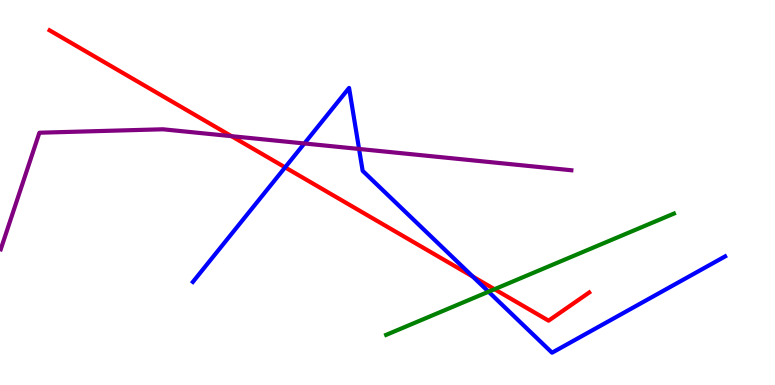[{'lines': ['blue', 'red'], 'intersections': [{'x': 3.68, 'y': 5.65}, {'x': 6.1, 'y': 2.82}]}, {'lines': ['green', 'red'], 'intersections': [{'x': 6.38, 'y': 2.49}]}, {'lines': ['purple', 'red'], 'intersections': [{'x': 2.99, 'y': 6.46}]}, {'lines': ['blue', 'green'], 'intersections': [{'x': 6.3, 'y': 2.42}]}, {'lines': ['blue', 'purple'], 'intersections': [{'x': 3.93, 'y': 6.27}, {'x': 4.63, 'y': 6.13}]}, {'lines': ['green', 'purple'], 'intersections': []}]